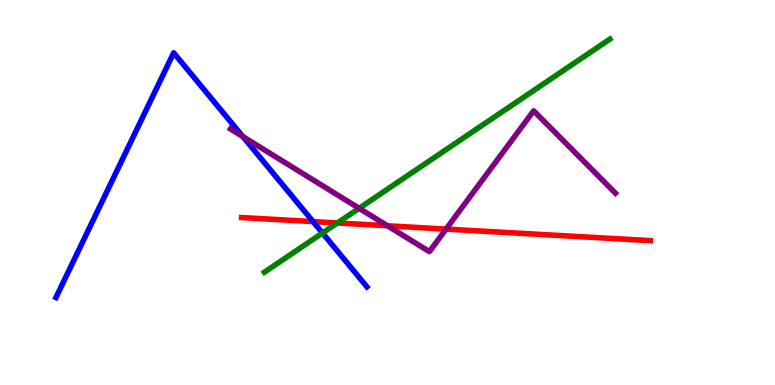[{'lines': ['blue', 'red'], 'intersections': [{'x': 4.04, 'y': 4.24}]}, {'lines': ['green', 'red'], 'intersections': [{'x': 4.35, 'y': 4.21}]}, {'lines': ['purple', 'red'], 'intersections': [{'x': 5.0, 'y': 4.14}, {'x': 5.76, 'y': 4.05}]}, {'lines': ['blue', 'green'], 'intersections': [{'x': 4.16, 'y': 3.95}]}, {'lines': ['blue', 'purple'], 'intersections': [{'x': 3.13, 'y': 6.45}]}, {'lines': ['green', 'purple'], 'intersections': [{'x': 4.63, 'y': 4.59}]}]